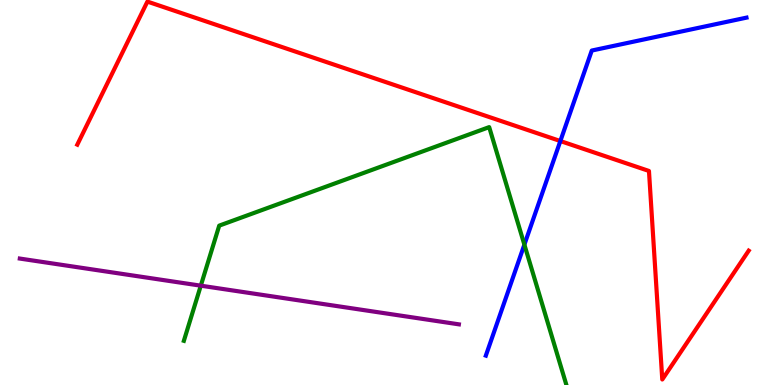[{'lines': ['blue', 'red'], 'intersections': [{'x': 7.23, 'y': 6.34}]}, {'lines': ['green', 'red'], 'intersections': []}, {'lines': ['purple', 'red'], 'intersections': []}, {'lines': ['blue', 'green'], 'intersections': [{'x': 6.77, 'y': 3.65}]}, {'lines': ['blue', 'purple'], 'intersections': []}, {'lines': ['green', 'purple'], 'intersections': [{'x': 2.59, 'y': 2.58}]}]